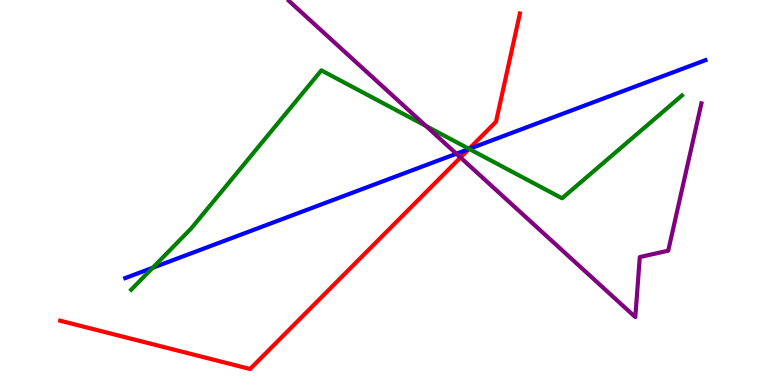[{'lines': ['blue', 'red'], 'intersections': [{'x': 6.05, 'y': 6.13}]}, {'lines': ['green', 'red'], 'intersections': [{'x': 6.05, 'y': 6.13}]}, {'lines': ['purple', 'red'], 'intersections': [{'x': 5.94, 'y': 5.91}]}, {'lines': ['blue', 'green'], 'intersections': [{'x': 1.97, 'y': 3.05}, {'x': 6.05, 'y': 6.13}]}, {'lines': ['blue', 'purple'], 'intersections': [{'x': 5.89, 'y': 6.01}]}, {'lines': ['green', 'purple'], 'intersections': [{'x': 5.5, 'y': 6.73}]}]